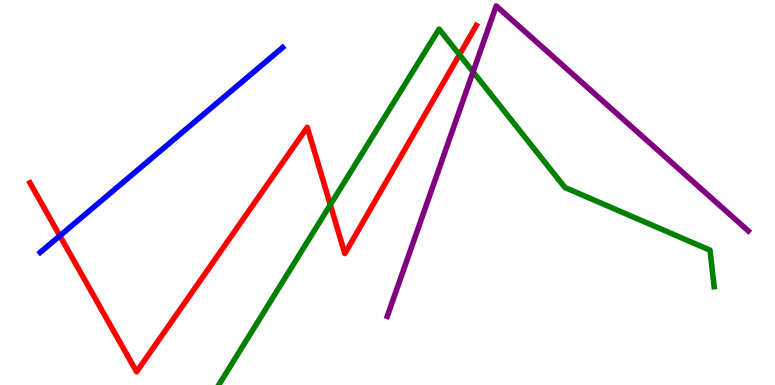[{'lines': ['blue', 'red'], 'intersections': [{'x': 0.772, 'y': 3.88}]}, {'lines': ['green', 'red'], 'intersections': [{'x': 4.26, 'y': 4.68}, {'x': 5.93, 'y': 8.58}]}, {'lines': ['purple', 'red'], 'intersections': []}, {'lines': ['blue', 'green'], 'intersections': []}, {'lines': ['blue', 'purple'], 'intersections': []}, {'lines': ['green', 'purple'], 'intersections': [{'x': 6.1, 'y': 8.13}]}]